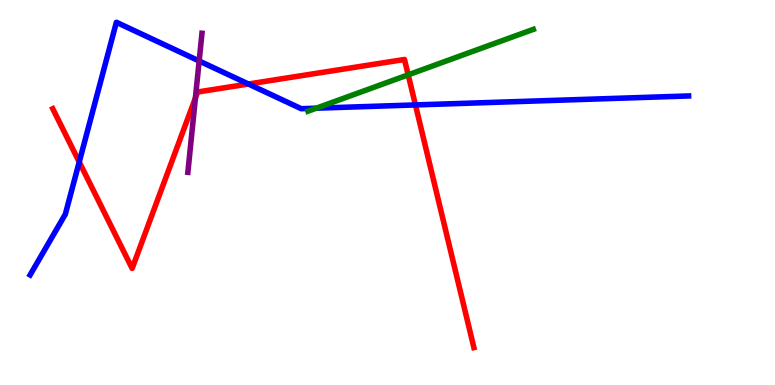[{'lines': ['blue', 'red'], 'intersections': [{'x': 1.02, 'y': 5.79}, {'x': 3.21, 'y': 7.82}, {'x': 5.36, 'y': 7.27}]}, {'lines': ['green', 'red'], 'intersections': [{'x': 5.27, 'y': 8.06}]}, {'lines': ['purple', 'red'], 'intersections': [{'x': 2.52, 'y': 7.45}]}, {'lines': ['blue', 'green'], 'intersections': [{'x': 4.08, 'y': 7.19}]}, {'lines': ['blue', 'purple'], 'intersections': [{'x': 2.57, 'y': 8.42}]}, {'lines': ['green', 'purple'], 'intersections': []}]